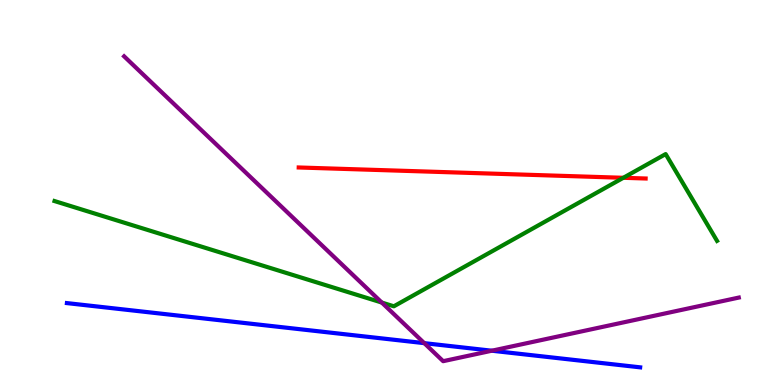[{'lines': ['blue', 'red'], 'intersections': []}, {'lines': ['green', 'red'], 'intersections': [{'x': 8.04, 'y': 5.38}]}, {'lines': ['purple', 'red'], 'intersections': []}, {'lines': ['blue', 'green'], 'intersections': []}, {'lines': ['blue', 'purple'], 'intersections': [{'x': 5.47, 'y': 1.09}, {'x': 6.35, 'y': 0.891}]}, {'lines': ['green', 'purple'], 'intersections': [{'x': 4.93, 'y': 2.14}]}]